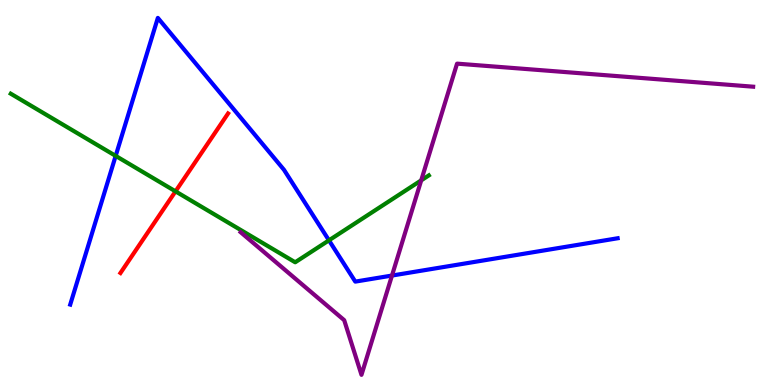[{'lines': ['blue', 'red'], 'intersections': []}, {'lines': ['green', 'red'], 'intersections': [{'x': 2.26, 'y': 5.03}]}, {'lines': ['purple', 'red'], 'intersections': []}, {'lines': ['blue', 'green'], 'intersections': [{'x': 1.49, 'y': 5.95}, {'x': 4.24, 'y': 3.76}]}, {'lines': ['blue', 'purple'], 'intersections': [{'x': 5.06, 'y': 2.84}]}, {'lines': ['green', 'purple'], 'intersections': [{'x': 5.43, 'y': 5.32}]}]